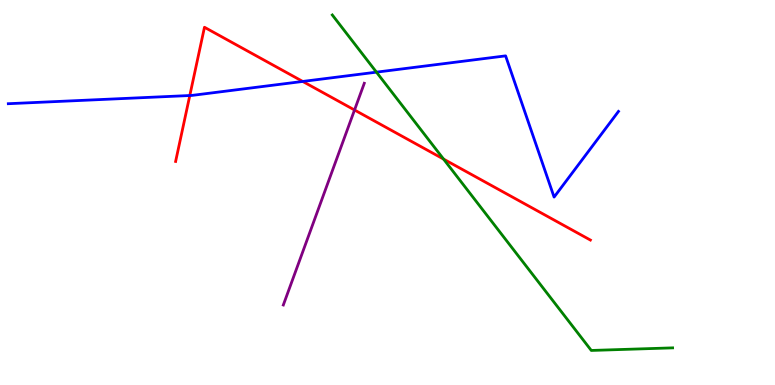[{'lines': ['blue', 'red'], 'intersections': [{'x': 2.45, 'y': 7.52}, {'x': 3.91, 'y': 7.88}]}, {'lines': ['green', 'red'], 'intersections': [{'x': 5.72, 'y': 5.87}]}, {'lines': ['purple', 'red'], 'intersections': [{'x': 4.57, 'y': 7.14}]}, {'lines': ['blue', 'green'], 'intersections': [{'x': 4.86, 'y': 8.13}]}, {'lines': ['blue', 'purple'], 'intersections': []}, {'lines': ['green', 'purple'], 'intersections': []}]